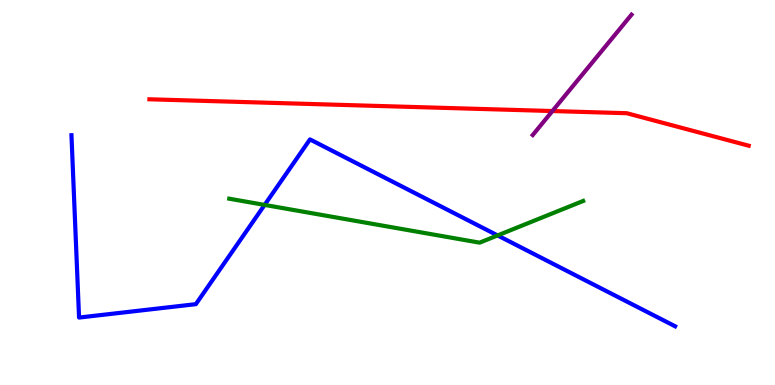[{'lines': ['blue', 'red'], 'intersections': []}, {'lines': ['green', 'red'], 'intersections': []}, {'lines': ['purple', 'red'], 'intersections': [{'x': 7.13, 'y': 7.12}]}, {'lines': ['blue', 'green'], 'intersections': [{'x': 3.41, 'y': 4.68}, {'x': 6.42, 'y': 3.89}]}, {'lines': ['blue', 'purple'], 'intersections': []}, {'lines': ['green', 'purple'], 'intersections': []}]